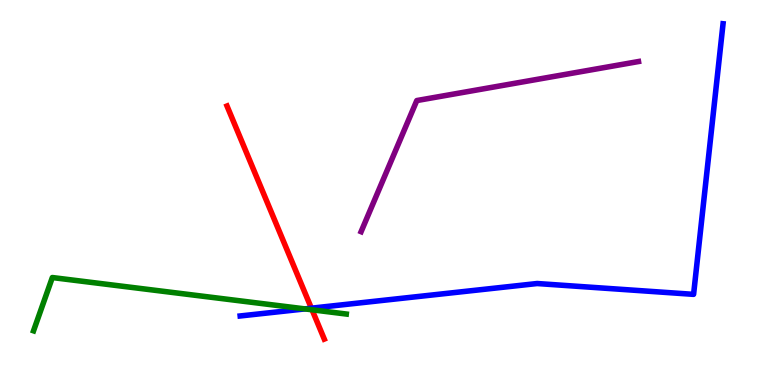[{'lines': ['blue', 'red'], 'intersections': [{'x': 4.02, 'y': 2.0}]}, {'lines': ['green', 'red'], 'intersections': [{'x': 4.03, 'y': 1.95}]}, {'lines': ['purple', 'red'], 'intersections': []}, {'lines': ['blue', 'green'], 'intersections': [{'x': 3.93, 'y': 1.98}]}, {'lines': ['blue', 'purple'], 'intersections': []}, {'lines': ['green', 'purple'], 'intersections': []}]